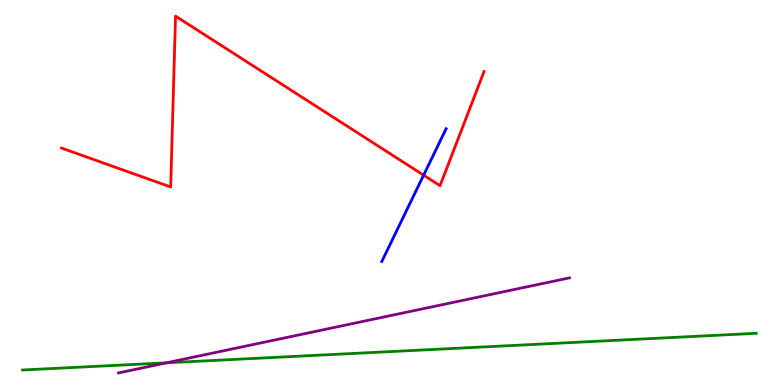[{'lines': ['blue', 'red'], 'intersections': [{'x': 5.47, 'y': 5.45}]}, {'lines': ['green', 'red'], 'intersections': []}, {'lines': ['purple', 'red'], 'intersections': []}, {'lines': ['blue', 'green'], 'intersections': []}, {'lines': ['blue', 'purple'], 'intersections': []}, {'lines': ['green', 'purple'], 'intersections': [{'x': 2.15, 'y': 0.577}]}]